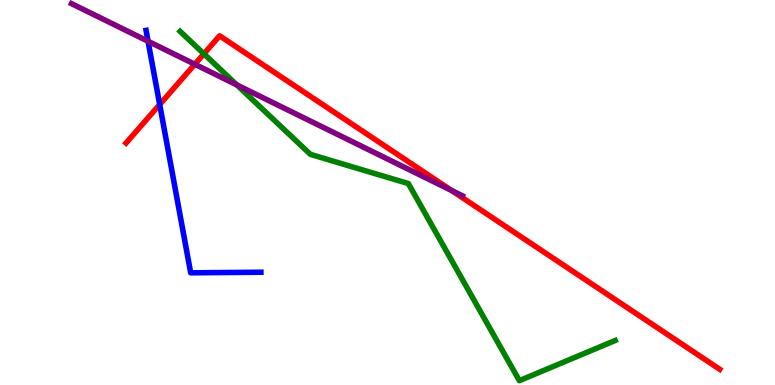[{'lines': ['blue', 'red'], 'intersections': [{'x': 2.06, 'y': 7.29}]}, {'lines': ['green', 'red'], 'intersections': [{'x': 2.63, 'y': 8.6}]}, {'lines': ['purple', 'red'], 'intersections': [{'x': 2.51, 'y': 8.33}, {'x': 5.83, 'y': 5.05}]}, {'lines': ['blue', 'green'], 'intersections': []}, {'lines': ['blue', 'purple'], 'intersections': [{'x': 1.91, 'y': 8.93}]}, {'lines': ['green', 'purple'], 'intersections': [{'x': 3.06, 'y': 7.79}]}]